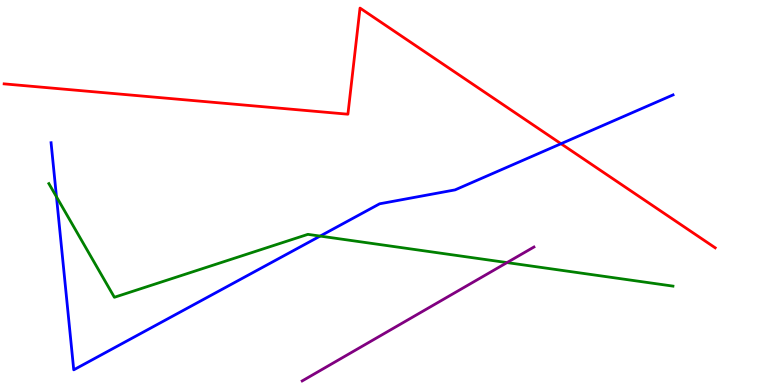[{'lines': ['blue', 'red'], 'intersections': [{'x': 7.24, 'y': 6.27}]}, {'lines': ['green', 'red'], 'intersections': []}, {'lines': ['purple', 'red'], 'intersections': []}, {'lines': ['blue', 'green'], 'intersections': [{'x': 0.729, 'y': 4.89}, {'x': 4.13, 'y': 3.87}]}, {'lines': ['blue', 'purple'], 'intersections': []}, {'lines': ['green', 'purple'], 'intersections': [{'x': 6.54, 'y': 3.18}]}]